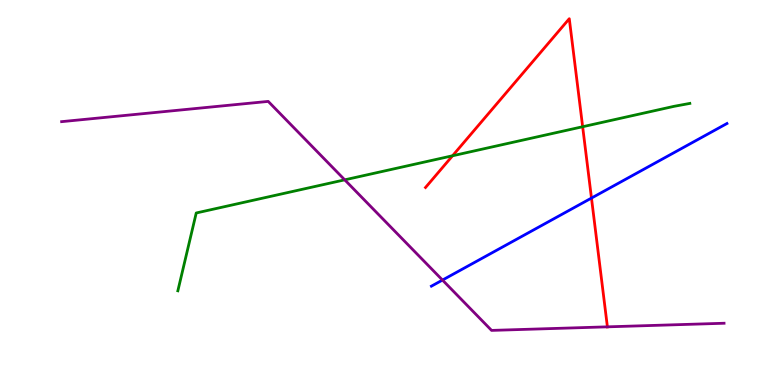[{'lines': ['blue', 'red'], 'intersections': [{'x': 7.63, 'y': 4.86}]}, {'lines': ['green', 'red'], 'intersections': [{'x': 5.84, 'y': 5.95}, {'x': 7.52, 'y': 6.71}]}, {'lines': ['purple', 'red'], 'intersections': [{'x': 7.84, 'y': 1.51}]}, {'lines': ['blue', 'green'], 'intersections': []}, {'lines': ['blue', 'purple'], 'intersections': [{'x': 5.71, 'y': 2.73}]}, {'lines': ['green', 'purple'], 'intersections': [{'x': 4.45, 'y': 5.33}]}]